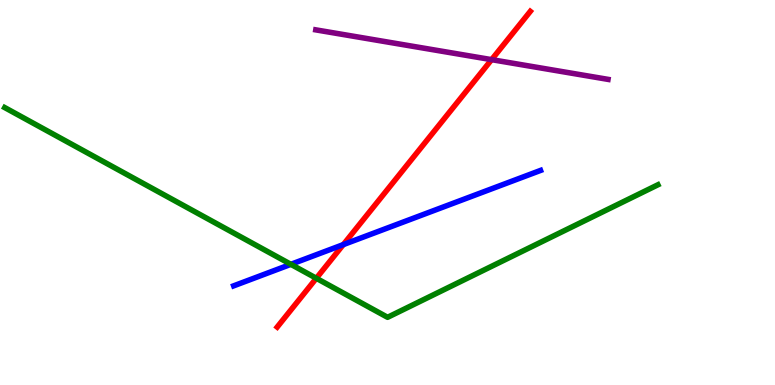[{'lines': ['blue', 'red'], 'intersections': [{'x': 4.43, 'y': 3.65}]}, {'lines': ['green', 'red'], 'intersections': [{'x': 4.08, 'y': 2.77}]}, {'lines': ['purple', 'red'], 'intersections': [{'x': 6.34, 'y': 8.45}]}, {'lines': ['blue', 'green'], 'intersections': [{'x': 3.75, 'y': 3.13}]}, {'lines': ['blue', 'purple'], 'intersections': []}, {'lines': ['green', 'purple'], 'intersections': []}]